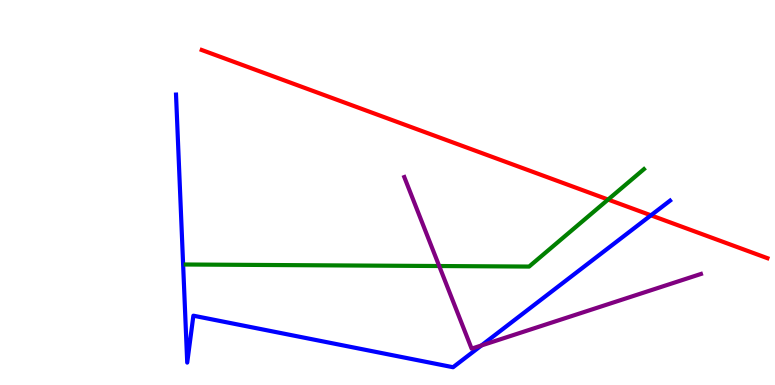[{'lines': ['blue', 'red'], 'intersections': [{'x': 8.4, 'y': 4.41}]}, {'lines': ['green', 'red'], 'intersections': [{'x': 7.85, 'y': 4.82}]}, {'lines': ['purple', 'red'], 'intersections': []}, {'lines': ['blue', 'green'], 'intersections': []}, {'lines': ['blue', 'purple'], 'intersections': [{'x': 6.21, 'y': 1.03}]}, {'lines': ['green', 'purple'], 'intersections': [{'x': 5.67, 'y': 3.09}]}]